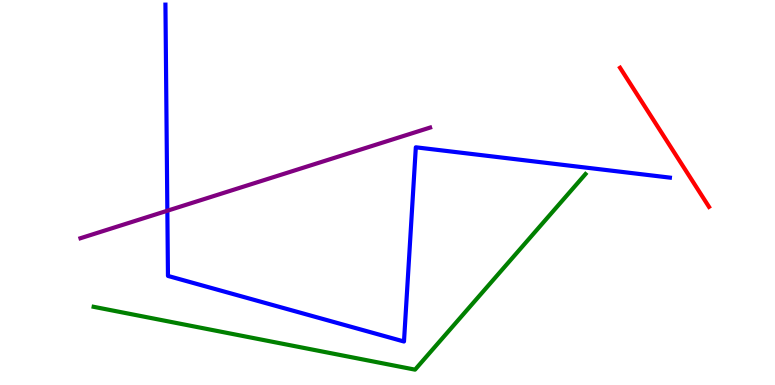[{'lines': ['blue', 'red'], 'intersections': []}, {'lines': ['green', 'red'], 'intersections': []}, {'lines': ['purple', 'red'], 'intersections': []}, {'lines': ['blue', 'green'], 'intersections': []}, {'lines': ['blue', 'purple'], 'intersections': [{'x': 2.16, 'y': 4.53}]}, {'lines': ['green', 'purple'], 'intersections': []}]